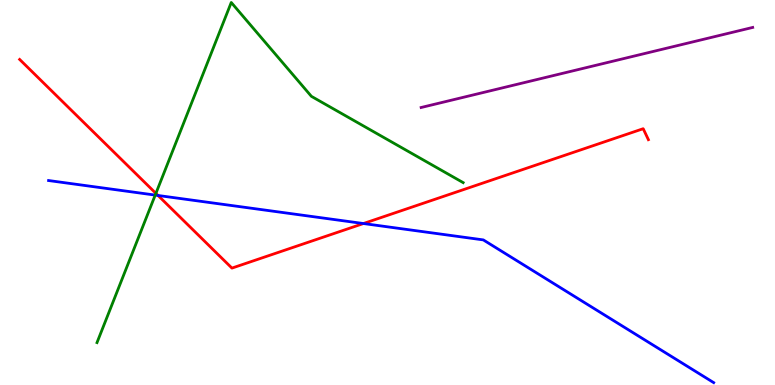[{'lines': ['blue', 'red'], 'intersections': [{'x': 2.04, 'y': 4.92}, {'x': 4.69, 'y': 4.19}]}, {'lines': ['green', 'red'], 'intersections': [{'x': 2.01, 'y': 4.98}]}, {'lines': ['purple', 'red'], 'intersections': []}, {'lines': ['blue', 'green'], 'intersections': [{'x': 2.0, 'y': 4.93}]}, {'lines': ['blue', 'purple'], 'intersections': []}, {'lines': ['green', 'purple'], 'intersections': []}]